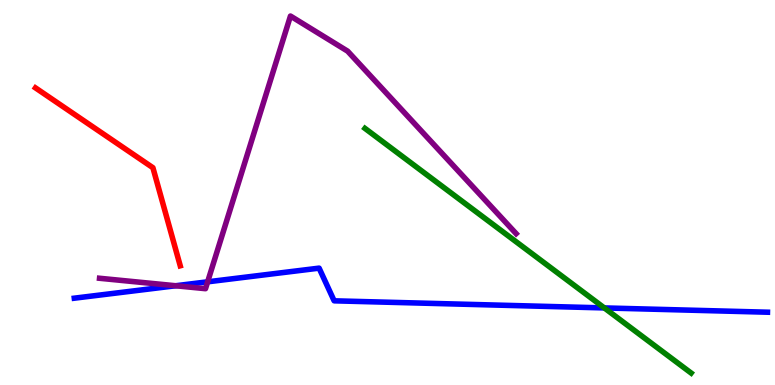[{'lines': ['blue', 'red'], 'intersections': []}, {'lines': ['green', 'red'], 'intersections': []}, {'lines': ['purple', 'red'], 'intersections': []}, {'lines': ['blue', 'green'], 'intersections': [{'x': 7.8, 'y': 2.0}]}, {'lines': ['blue', 'purple'], 'intersections': [{'x': 2.27, 'y': 2.58}, {'x': 2.68, 'y': 2.68}]}, {'lines': ['green', 'purple'], 'intersections': []}]